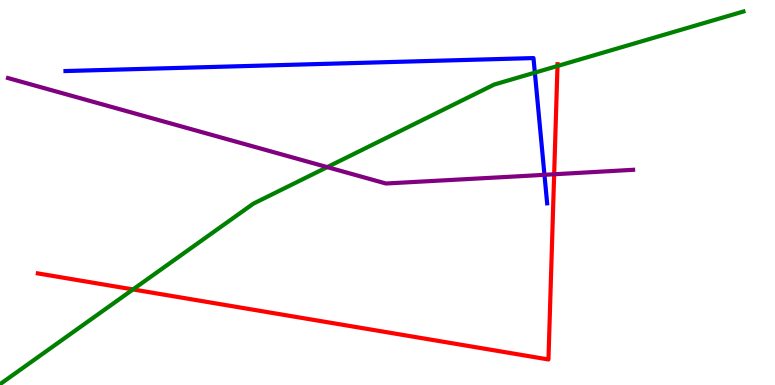[{'lines': ['blue', 'red'], 'intersections': []}, {'lines': ['green', 'red'], 'intersections': [{'x': 1.72, 'y': 2.48}, {'x': 7.19, 'y': 8.29}]}, {'lines': ['purple', 'red'], 'intersections': [{'x': 7.15, 'y': 5.47}]}, {'lines': ['blue', 'green'], 'intersections': [{'x': 6.9, 'y': 8.11}]}, {'lines': ['blue', 'purple'], 'intersections': [{'x': 7.03, 'y': 5.46}]}, {'lines': ['green', 'purple'], 'intersections': [{'x': 4.22, 'y': 5.66}]}]